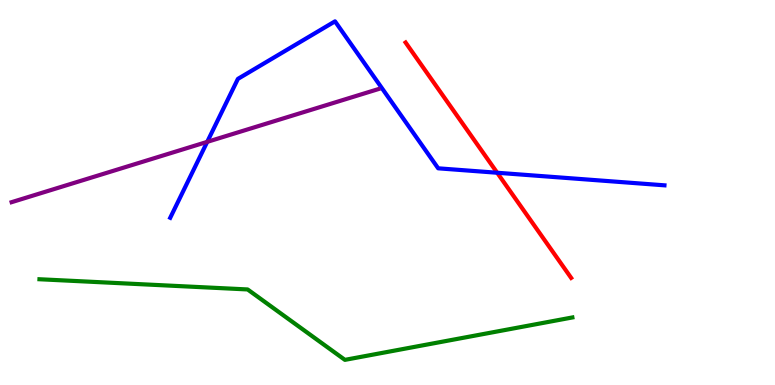[{'lines': ['blue', 'red'], 'intersections': [{'x': 6.42, 'y': 5.51}]}, {'lines': ['green', 'red'], 'intersections': []}, {'lines': ['purple', 'red'], 'intersections': []}, {'lines': ['blue', 'green'], 'intersections': []}, {'lines': ['blue', 'purple'], 'intersections': [{'x': 2.67, 'y': 6.32}]}, {'lines': ['green', 'purple'], 'intersections': []}]